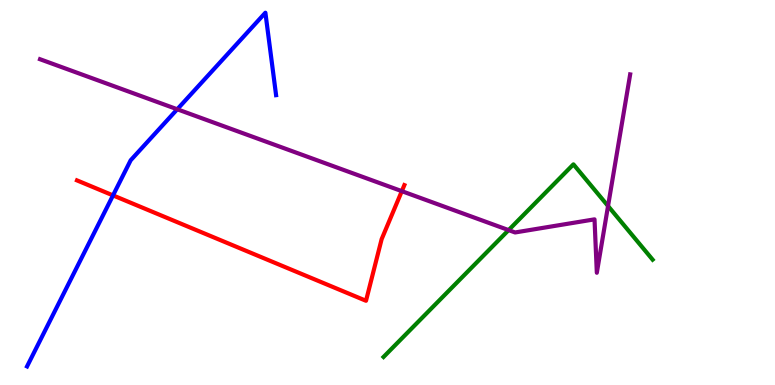[{'lines': ['blue', 'red'], 'intersections': [{'x': 1.46, 'y': 4.92}]}, {'lines': ['green', 'red'], 'intersections': []}, {'lines': ['purple', 'red'], 'intersections': [{'x': 5.18, 'y': 5.03}]}, {'lines': ['blue', 'green'], 'intersections': []}, {'lines': ['blue', 'purple'], 'intersections': [{'x': 2.29, 'y': 7.16}]}, {'lines': ['green', 'purple'], 'intersections': [{'x': 6.56, 'y': 4.02}, {'x': 7.85, 'y': 4.65}]}]